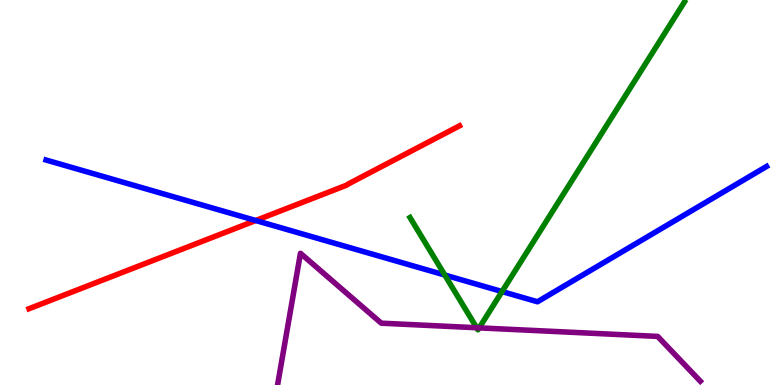[{'lines': ['blue', 'red'], 'intersections': [{'x': 3.3, 'y': 4.27}]}, {'lines': ['green', 'red'], 'intersections': []}, {'lines': ['purple', 'red'], 'intersections': []}, {'lines': ['blue', 'green'], 'intersections': [{'x': 5.74, 'y': 2.86}, {'x': 6.48, 'y': 2.43}]}, {'lines': ['blue', 'purple'], 'intersections': []}, {'lines': ['green', 'purple'], 'intersections': [{'x': 6.15, 'y': 1.49}, {'x': 6.18, 'y': 1.48}]}]